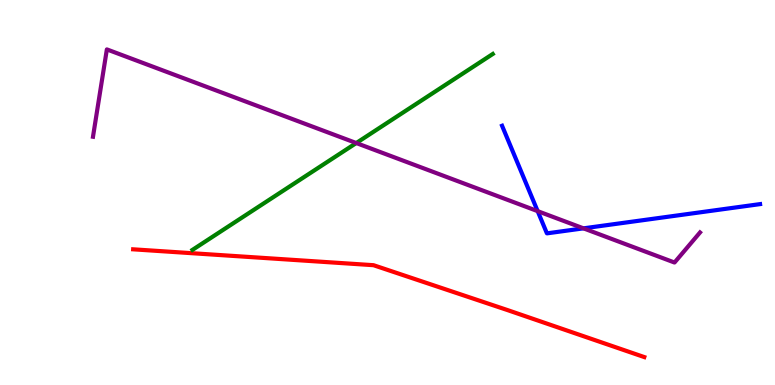[{'lines': ['blue', 'red'], 'intersections': []}, {'lines': ['green', 'red'], 'intersections': []}, {'lines': ['purple', 'red'], 'intersections': []}, {'lines': ['blue', 'green'], 'intersections': []}, {'lines': ['blue', 'purple'], 'intersections': [{'x': 6.94, 'y': 4.52}, {'x': 7.53, 'y': 4.07}]}, {'lines': ['green', 'purple'], 'intersections': [{'x': 4.6, 'y': 6.28}]}]